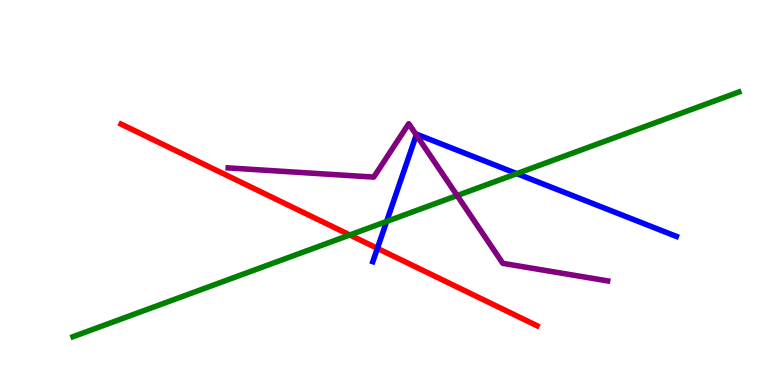[{'lines': ['blue', 'red'], 'intersections': [{'x': 4.87, 'y': 3.55}]}, {'lines': ['green', 'red'], 'intersections': [{'x': 4.51, 'y': 3.9}]}, {'lines': ['purple', 'red'], 'intersections': []}, {'lines': ['blue', 'green'], 'intersections': [{'x': 4.99, 'y': 4.25}, {'x': 6.67, 'y': 5.49}]}, {'lines': ['blue', 'purple'], 'intersections': [{'x': 5.37, 'y': 6.49}]}, {'lines': ['green', 'purple'], 'intersections': [{'x': 5.9, 'y': 4.92}]}]